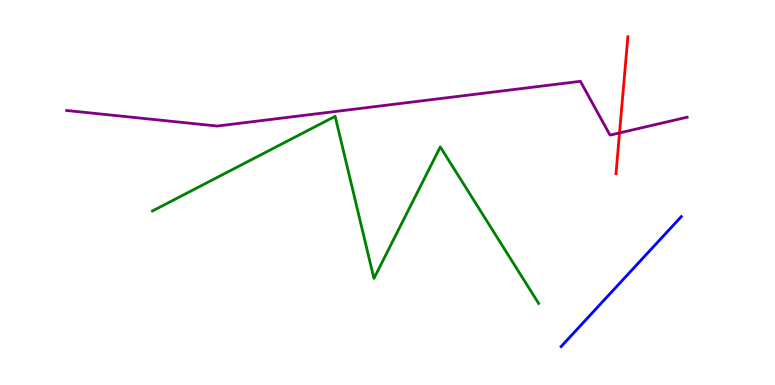[{'lines': ['blue', 'red'], 'intersections': []}, {'lines': ['green', 'red'], 'intersections': []}, {'lines': ['purple', 'red'], 'intersections': [{'x': 7.99, 'y': 6.55}]}, {'lines': ['blue', 'green'], 'intersections': []}, {'lines': ['blue', 'purple'], 'intersections': []}, {'lines': ['green', 'purple'], 'intersections': []}]